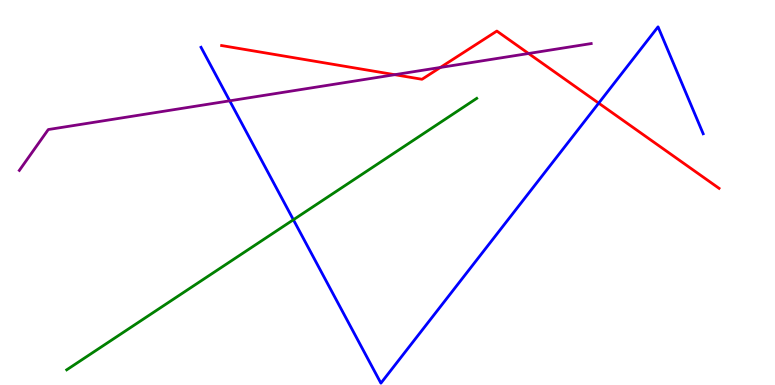[{'lines': ['blue', 'red'], 'intersections': [{'x': 7.73, 'y': 7.32}]}, {'lines': ['green', 'red'], 'intersections': []}, {'lines': ['purple', 'red'], 'intersections': [{'x': 5.09, 'y': 8.06}, {'x': 5.68, 'y': 8.25}, {'x': 6.82, 'y': 8.61}]}, {'lines': ['blue', 'green'], 'intersections': [{'x': 3.79, 'y': 4.29}]}, {'lines': ['blue', 'purple'], 'intersections': [{'x': 2.96, 'y': 7.38}]}, {'lines': ['green', 'purple'], 'intersections': []}]